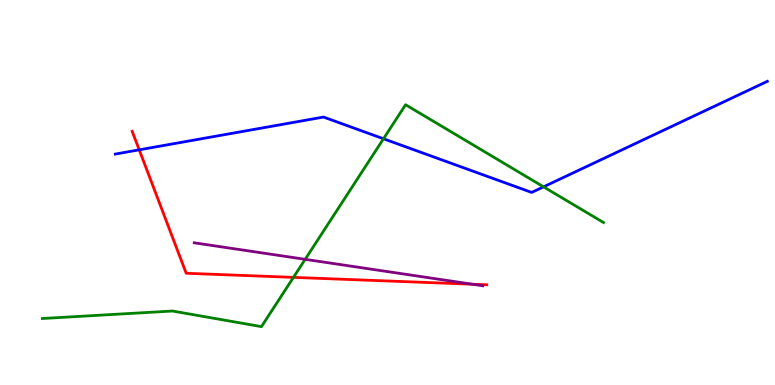[{'lines': ['blue', 'red'], 'intersections': [{'x': 1.8, 'y': 6.11}]}, {'lines': ['green', 'red'], 'intersections': [{'x': 3.79, 'y': 2.8}]}, {'lines': ['purple', 'red'], 'intersections': [{'x': 6.1, 'y': 2.62}]}, {'lines': ['blue', 'green'], 'intersections': [{'x': 4.95, 'y': 6.4}, {'x': 7.01, 'y': 5.15}]}, {'lines': ['blue', 'purple'], 'intersections': []}, {'lines': ['green', 'purple'], 'intersections': [{'x': 3.94, 'y': 3.26}]}]